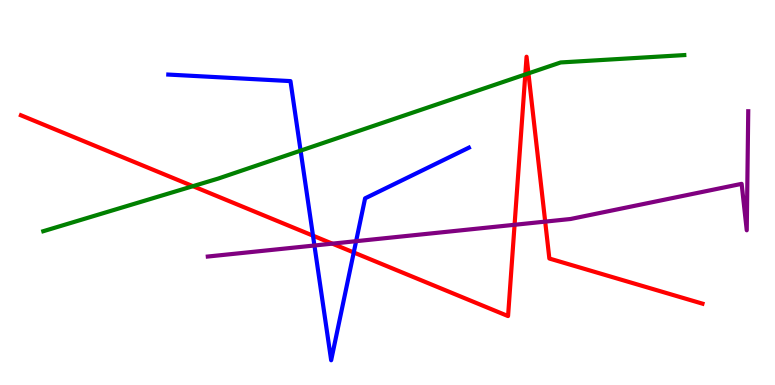[{'lines': ['blue', 'red'], 'intersections': [{'x': 4.04, 'y': 3.88}, {'x': 4.56, 'y': 3.44}]}, {'lines': ['green', 'red'], 'intersections': [{'x': 2.49, 'y': 5.16}, {'x': 6.78, 'y': 8.07}, {'x': 6.82, 'y': 8.09}]}, {'lines': ['purple', 'red'], 'intersections': [{'x': 4.29, 'y': 3.67}, {'x': 6.64, 'y': 4.16}, {'x': 7.03, 'y': 4.24}]}, {'lines': ['blue', 'green'], 'intersections': [{'x': 3.88, 'y': 6.09}]}, {'lines': ['blue', 'purple'], 'intersections': [{'x': 4.06, 'y': 3.62}, {'x': 4.6, 'y': 3.74}]}, {'lines': ['green', 'purple'], 'intersections': []}]